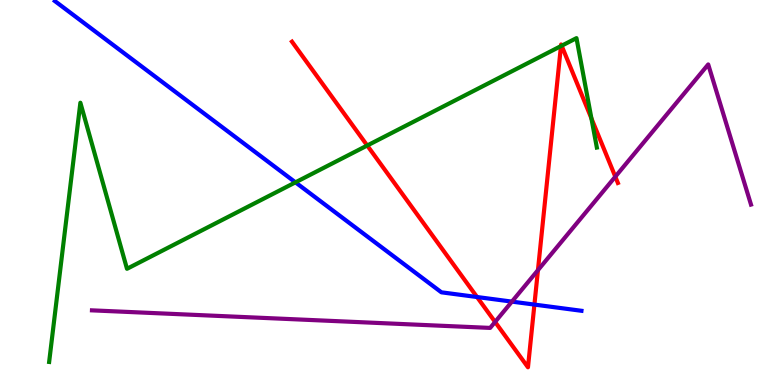[{'lines': ['blue', 'red'], 'intersections': [{'x': 6.16, 'y': 2.29}, {'x': 6.9, 'y': 2.09}]}, {'lines': ['green', 'red'], 'intersections': [{'x': 4.74, 'y': 6.22}, {'x': 7.24, 'y': 8.8}, {'x': 7.25, 'y': 8.81}, {'x': 7.63, 'y': 6.93}]}, {'lines': ['purple', 'red'], 'intersections': [{'x': 6.39, 'y': 1.64}, {'x': 6.94, 'y': 2.98}, {'x': 7.94, 'y': 5.41}]}, {'lines': ['blue', 'green'], 'intersections': [{'x': 3.81, 'y': 5.26}]}, {'lines': ['blue', 'purple'], 'intersections': [{'x': 6.61, 'y': 2.17}]}, {'lines': ['green', 'purple'], 'intersections': []}]